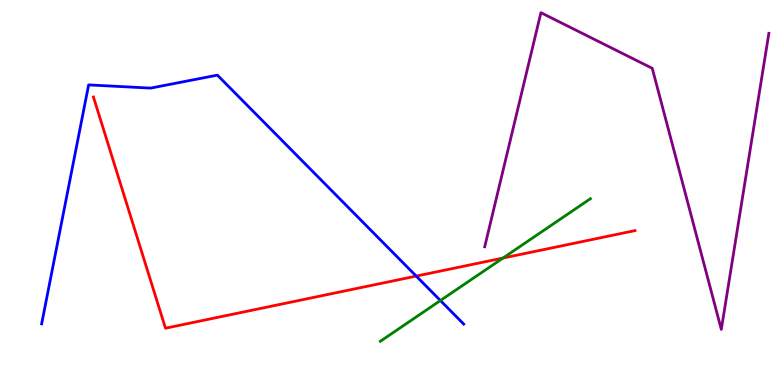[{'lines': ['blue', 'red'], 'intersections': [{'x': 5.37, 'y': 2.83}]}, {'lines': ['green', 'red'], 'intersections': [{'x': 6.49, 'y': 3.3}]}, {'lines': ['purple', 'red'], 'intersections': []}, {'lines': ['blue', 'green'], 'intersections': [{'x': 5.68, 'y': 2.19}]}, {'lines': ['blue', 'purple'], 'intersections': []}, {'lines': ['green', 'purple'], 'intersections': []}]